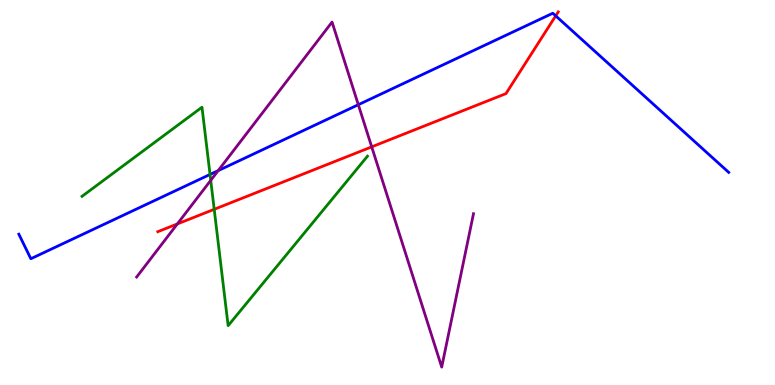[{'lines': ['blue', 'red'], 'intersections': [{'x': 7.17, 'y': 9.59}]}, {'lines': ['green', 'red'], 'intersections': [{'x': 2.76, 'y': 4.56}]}, {'lines': ['purple', 'red'], 'intersections': [{'x': 2.29, 'y': 4.18}, {'x': 4.8, 'y': 6.19}]}, {'lines': ['blue', 'green'], 'intersections': [{'x': 2.71, 'y': 5.47}]}, {'lines': ['blue', 'purple'], 'intersections': [{'x': 2.82, 'y': 5.57}, {'x': 4.62, 'y': 7.28}]}, {'lines': ['green', 'purple'], 'intersections': [{'x': 2.72, 'y': 5.32}]}]